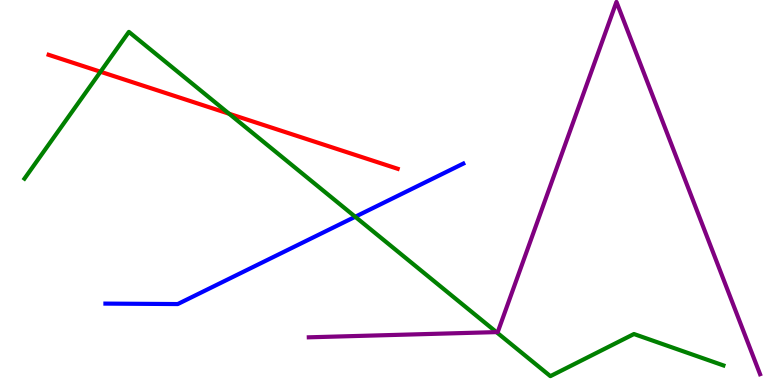[{'lines': ['blue', 'red'], 'intersections': []}, {'lines': ['green', 'red'], 'intersections': [{'x': 1.3, 'y': 8.14}, {'x': 2.96, 'y': 7.05}]}, {'lines': ['purple', 'red'], 'intersections': []}, {'lines': ['blue', 'green'], 'intersections': [{'x': 4.58, 'y': 4.37}]}, {'lines': ['blue', 'purple'], 'intersections': []}, {'lines': ['green', 'purple'], 'intersections': [{'x': 6.41, 'y': 1.37}]}]